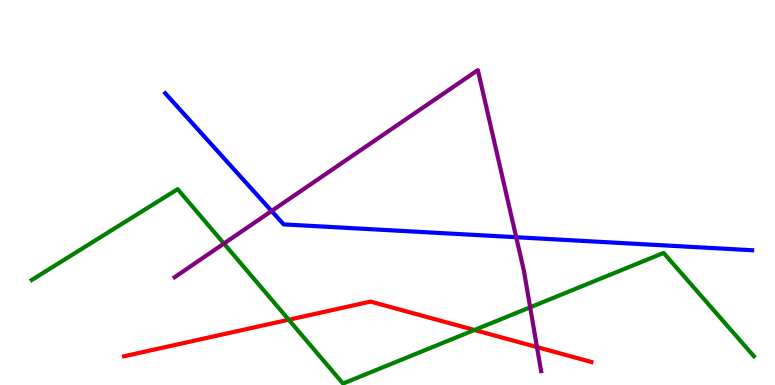[{'lines': ['blue', 'red'], 'intersections': []}, {'lines': ['green', 'red'], 'intersections': [{'x': 3.73, 'y': 1.7}, {'x': 6.12, 'y': 1.43}]}, {'lines': ['purple', 'red'], 'intersections': [{'x': 6.93, 'y': 0.985}]}, {'lines': ['blue', 'green'], 'intersections': []}, {'lines': ['blue', 'purple'], 'intersections': [{'x': 3.5, 'y': 4.52}, {'x': 6.66, 'y': 3.84}]}, {'lines': ['green', 'purple'], 'intersections': [{'x': 2.89, 'y': 3.67}, {'x': 6.84, 'y': 2.02}]}]